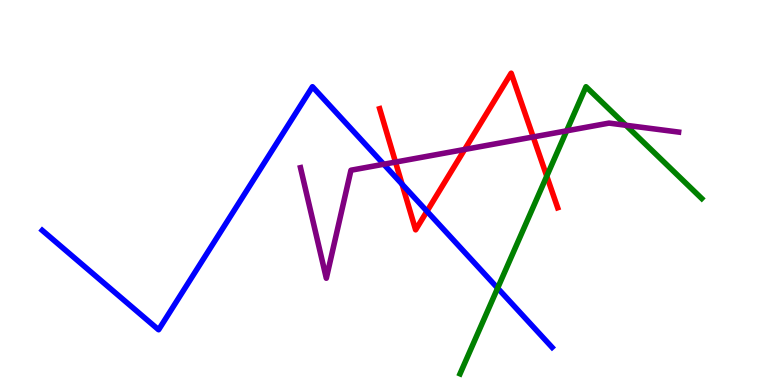[{'lines': ['blue', 'red'], 'intersections': [{'x': 5.19, 'y': 5.22}, {'x': 5.51, 'y': 4.51}]}, {'lines': ['green', 'red'], 'intersections': [{'x': 7.05, 'y': 5.42}]}, {'lines': ['purple', 'red'], 'intersections': [{'x': 5.1, 'y': 5.79}, {'x': 6.0, 'y': 6.12}, {'x': 6.88, 'y': 6.44}]}, {'lines': ['blue', 'green'], 'intersections': [{'x': 6.42, 'y': 2.52}]}, {'lines': ['blue', 'purple'], 'intersections': [{'x': 4.95, 'y': 5.73}]}, {'lines': ['green', 'purple'], 'intersections': [{'x': 7.31, 'y': 6.6}, {'x': 8.08, 'y': 6.75}]}]